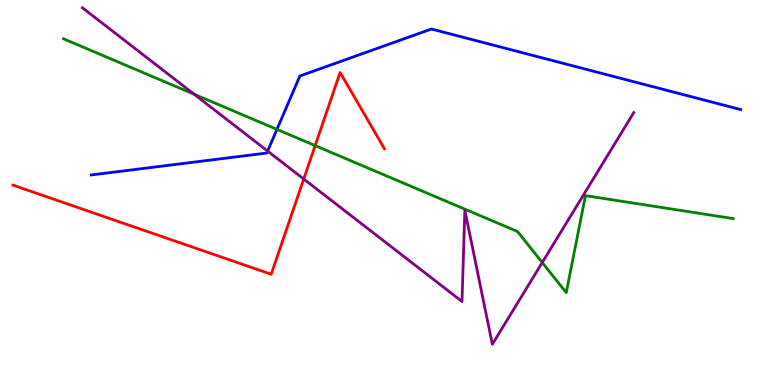[{'lines': ['blue', 'red'], 'intersections': []}, {'lines': ['green', 'red'], 'intersections': [{'x': 4.07, 'y': 6.22}]}, {'lines': ['purple', 'red'], 'intersections': [{'x': 3.92, 'y': 5.35}]}, {'lines': ['blue', 'green'], 'intersections': [{'x': 3.57, 'y': 6.64}]}, {'lines': ['blue', 'purple'], 'intersections': [{'x': 3.45, 'y': 6.08}]}, {'lines': ['green', 'purple'], 'intersections': [{'x': 2.51, 'y': 7.55}, {'x': 7.0, 'y': 3.18}]}]